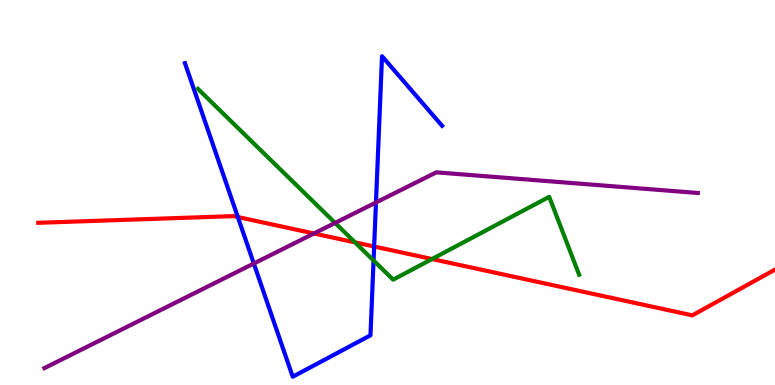[{'lines': ['blue', 'red'], 'intersections': [{'x': 3.07, 'y': 4.36}, {'x': 4.83, 'y': 3.6}]}, {'lines': ['green', 'red'], 'intersections': [{'x': 4.58, 'y': 3.7}, {'x': 5.57, 'y': 3.27}]}, {'lines': ['purple', 'red'], 'intersections': [{'x': 4.05, 'y': 3.94}]}, {'lines': ['blue', 'green'], 'intersections': [{'x': 4.82, 'y': 3.23}]}, {'lines': ['blue', 'purple'], 'intersections': [{'x': 3.28, 'y': 3.16}, {'x': 4.85, 'y': 4.74}]}, {'lines': ['green', 'purple'], 'intersections': [{'x': 4.32, 'y': 4.21}]}]